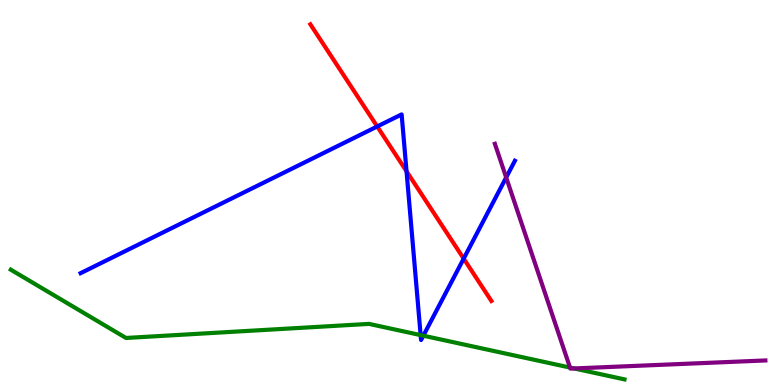[{'lines': ['blue', 'red'], 'intersections': [{'x': 4.87, 'y': 6.71}, {'x': 5.25, 'y': 5.55}, {'x': 5.98, 'y': 3.28}]}, {'lines': ['green', 'red'], 'intersections': []}, {'lines': ['purple', 'red'], 'intersections': []}, {'lines': ['blue', 'green'], 'intersections': [{'x': 5.43, 'y': 1.3}, {'x': 5.46, 'y': 1.28}]}, {'lines': ['blue', 'purple'], 'intersections': [{'x': 6.53, 'y': 5.39}]}, {'lines': ['green', 'purple'], 'intersections': [{'x': 7.36, 'y': 0.453}, {'x': 7.41, 'y': 0.43}]}]